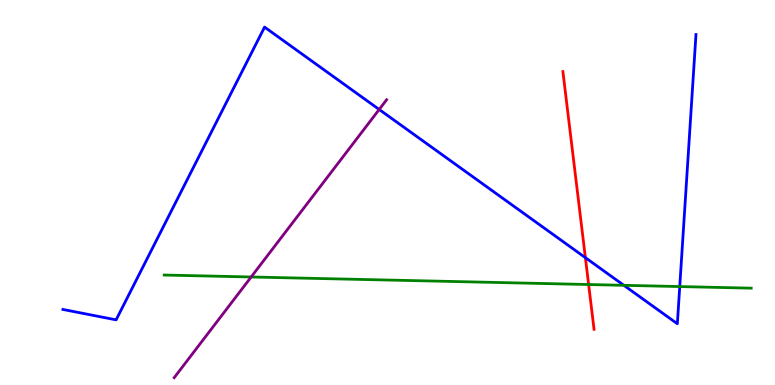[{'lines': ['blue', 'red'], 'intersections': [{'x': 7.55, 'y': 3.31}]}, {'lines': ['green', 'red'], 'intersections': [{'x': 7.6, 'y': 2.61}]}, {'lines': ['purple', 'red'], 'intersections': []}, {'lines': ['blue', 'green'], 'intersections': [{'x': 8.05, 'y': 2.59}, {'x': 8.77, 'y': 2.56}]}, {'lines': ['blue', 'purple'], 'intersections': [{'x': 4.89, 'y': 7.16}]}, {'lines': ['green', 'purple'], 'intersections': [{'x': 3.24, 'y': 2.81}]}]